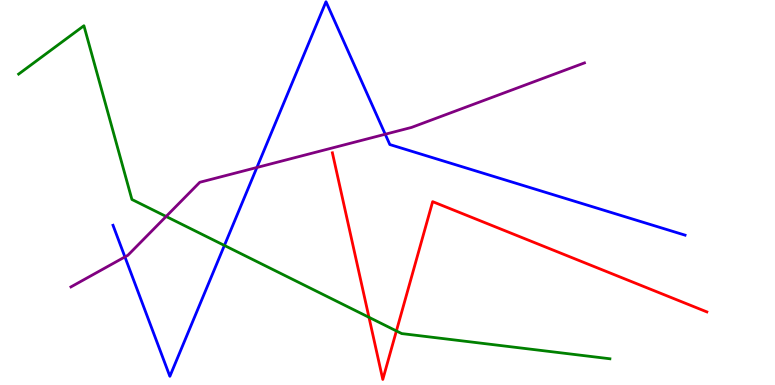[{'lines': ['blue', 'red'], 'intersections': []}, {'lines': ['green', 'red'], 'intersections': [{'x': 4.76, 'y': 1.76}, {'x': 5.11, 'y': 1.4}]}, {'lines': ['purple', 'red'], 'intersections': []}, {'lines': ['blue', 'green'], 'intersections': [{'x': 2.9, 'y': 3.62}]}, {'lines': ['blue', 'purple'], 'intersections': [{'x': 1.61, 'y': 3.33}, {'x': 3.31, 'y': 5.65}, {'x': 4.97, 'y': 6.51}]}, {'lines': ['green', 'purple'], 'intersections': [{'x': 2.14, 'y': 4.38}]}]